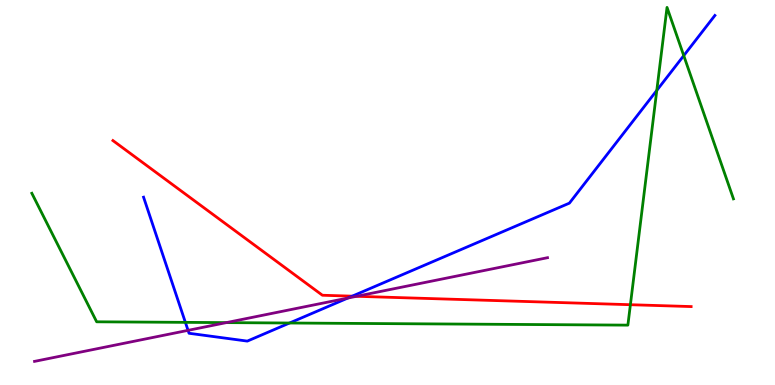[{'lines': ['blue', 'red'], 'intersections': [{'x': 4.54, 'y': 2.31}]}, {'lines': ['green', 'red'], 'intersections': [{'x': 8.13, 'y': 2.09}]}, {'lines': ['purple', 'red'], 'intersections': [{'x': 4.6, 'y': 2.3}]}, {'lines': ['blue', 'green'], 'intersections': [{'x': 2.39, 'y': 1.63}, {'x': 3.74, 'y': 1.61}, {'x': 8.47, 'y': 7.65}, {'x': 8.82, 'y': 8.56}]}, {'lines': ['blue', 'purple'], 'intersections': [{'x': 2.43, 'y': 1.42}, {'x': 4.49, 'y': 2.26}]}, {'lines': ['green', 'purple'], 'intersections': [{'x': 2.92, 'y': 1.62}]}]